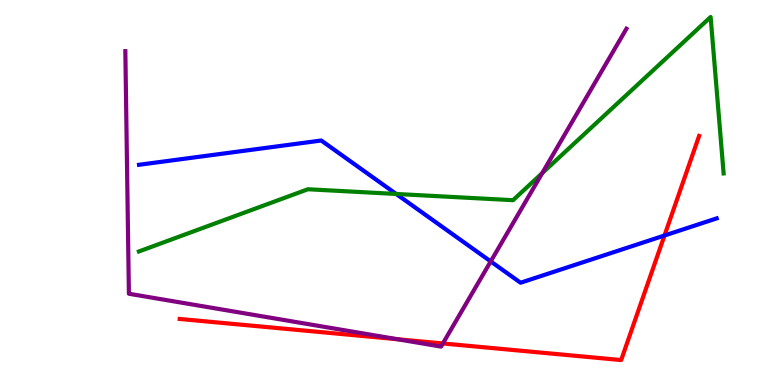[{'lines': ['blue', 'red'], 'intersections': [{'x': 8.57, 'y': 3.88}]}, {'lines': ['green', 'red'], 'intersections': []}, {'lines': ['purple', 'red'], 'intersections': [{'x': 5.13, 'y': 1.19}, {'x': 5.71, 'y': 1.08}]}, {'lines': ['blue', 'green'], 'intersections': [{'x': 5.11, 'y': 4.96}]}, {'lines': ['blue', 'purple'], 'intersections': [{'x': 6.33, 'y': 3.21}]}, {'lines': ['green', 'purple'], 'intersections': [{'x': 7.0, 'y': 5.5}]}]